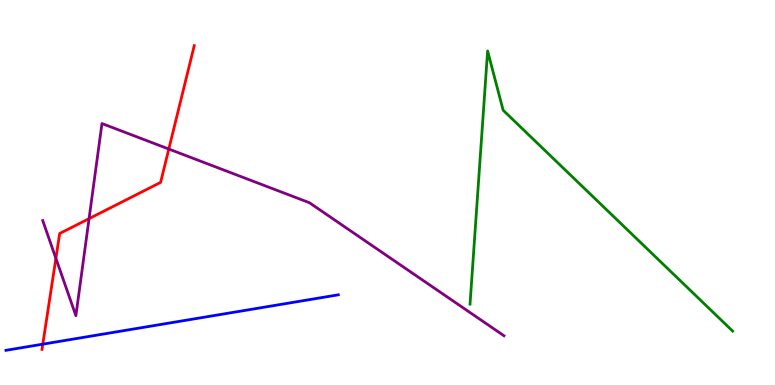[{'lines': ['blue', 'red'], 'intersections': [{'x': 0.552, 'y': 1.06}]}, {'lines': ['green', 'red'], 'intersections': []}, {'lines': ['purple', 'red'], 'intersections': [{'x': 0.721, 'y': 3.29}, {'x': 1.15, 'y': 4.32}, {'x': 2.18, 'y': 6.13}]}, {'lines': ['blue', 'green'], 'intersections': []}, {'lines': ['blue', 'purple'], 'intersections': []}, {'lines': ['green', 'purple'], 'intersections': []}]